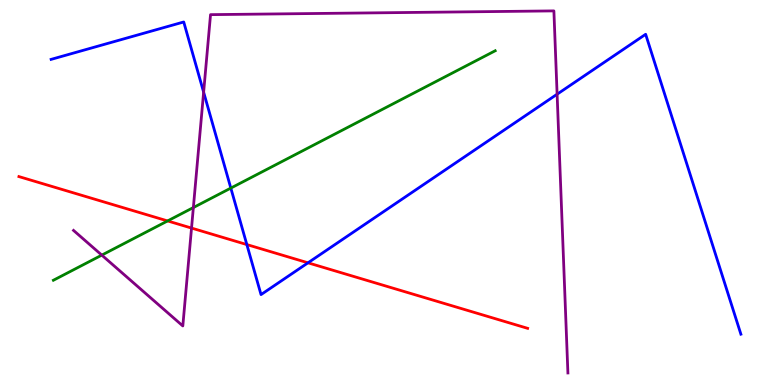[{'lines': ['blue', 'red'], 'intersections': [{'x': 3.19, 'y': 3.65}, {'x': 3.97, 'y': 3.17}]}, {'lines': ['green', 'red'], 'intersections': [{'x': 2.16, 'y': 4.26}]}, {'lines': ['purple', 'red'], 'intersections': [{'x': 2.47, 'y': 4.08}]}, {'lines': ['blue', 'green'], 'intersections': [{'x': 2.98, 'y': 5.11}]}, {'lines': ['blue', 'purple'], 'intersections': [{'x': 2.63, 'y': 7.61}, {'x': 7.19, 'y': 7.55}]}, {'lines': ['green', 'purple'], 'intersections': [{'x': 1.31, 'y': 3.37}, {'x': 2.49, 'y': 4.61}]}]